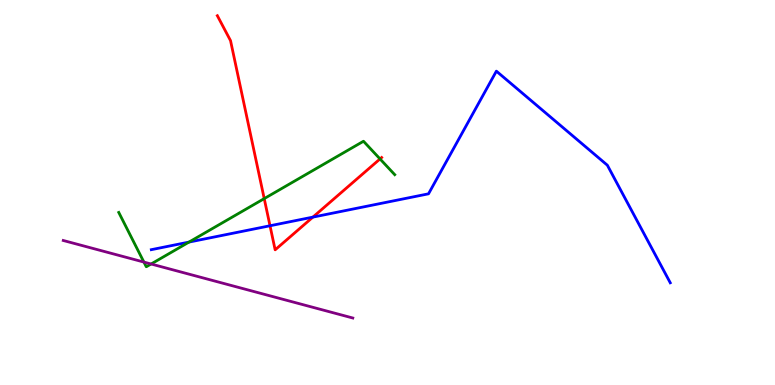[{'lines': ['blue', 'red'], 'intersections': [{'x': 3.48, 'y': 4.14}, {'x': 4.04, 'y': 4.36}]}, {'lines': ['green', 'red'], 'intersections': [{'x': 3.41, 'y': 4.84}, {'x': 4.9, 'y': 5.87}]}, {'lines': ['purple', 'red'], 'intersections': []}, {'lines': ['blue', 'green'], 'intersections': [{'x': 2.44, 'y': 3.71}]}, {'lines': ['blue', 'purple'], 'intersections': []}, {'lines': ['green', 'purple'], 'intersections': [{'x': 1.86, 'y': 3.19}, {'x': 1.95, 'y': 3.14}]}]